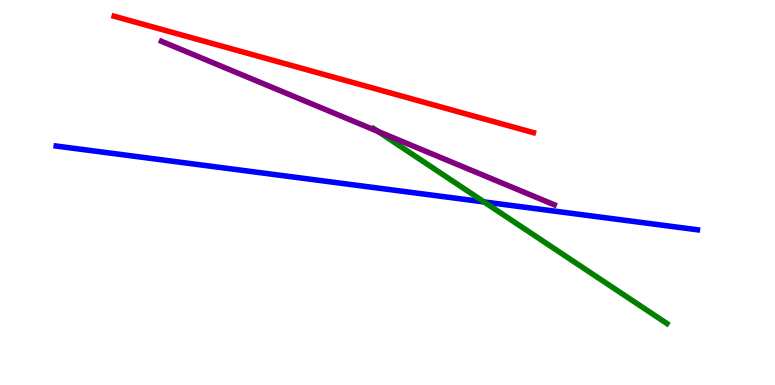[{'lines': ['blue', 'red'], 'intersections': []}, {'lines': ['green', 'red'], 'intersections': []}, {'lines': ['purple', 'red'], 'intersections': []}, {'lines': ['blue', 'green'], 'intersections': [{'x': 6.25, 'y': 4.76}]}, {'lines': ['blue', 'purple'], 'intersections': []}, {'lines': ['green', 'purple'], 'intersections': [{'x': 4.88, 'y': 6.59}]}]